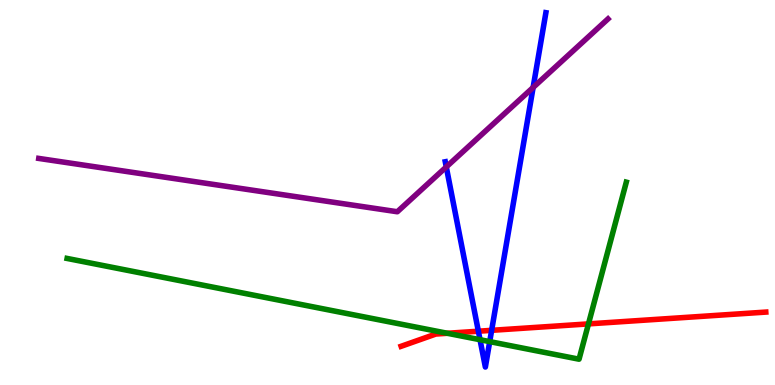[{'lines': ['blue', 'red'], 'intersections': [{'x': 6.17, 'y': 1.4}, {'x': 6.34, 'y': 1.42}]}, {'lines': ['green', 'red'], 'intersections': [{'x': 5.77, 'y': 1.34}, {'x': 7.59, 'y': 1.59}]}, {'lines': ['purple', 'red'], 'intersections': []}, {'lines': ['blue', 'green'], 'intersections': [{'x': 6.19, 'y': 1.18}, {'x': 6.32, 'y': 1.13}]}, {'lines': ['blue', 'purple'], 'intersections': [{'x': 5.76, 'y': 5.66}, {'x': 6.88, 'y': 7.73}]}, {'lines': ['green', 'purple'], 'intersections': []}]